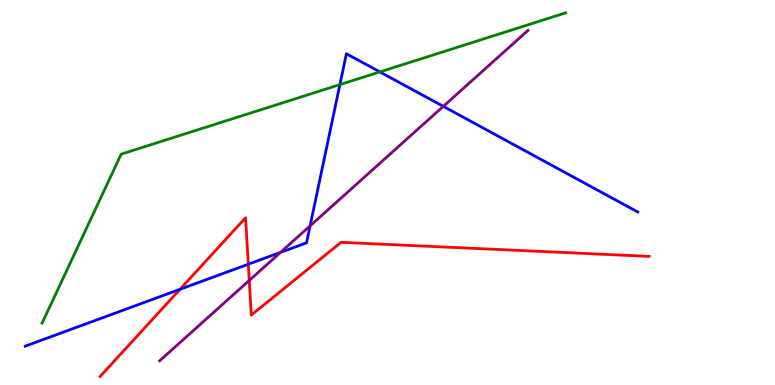[{'lines': ['blue', 'red'], 'intersections': [{'x': 2.32, 'y': 2.49}, {'x': 3.2, 'y': 3.14}]}, {'lines': ['green', 'red'], 'intersections': []}, {'lines': ['purple', 'red'], 'intersections': [{'x': 3.22, 'y': 2.72}]}, {'lines': ['blue', 'green'], 'intersections': [{'x': 4.39, 'y': 7.8}, {'x': 4.9, 'y': 8.13}]}, {'lines': ['blue', 'purple'], 'intersections': [{'x': 3.62, 'y': 3.44}, {'x': 4.0, 'y': 4.13}, {'x': 5.72, 'y': 7.24}]}, {'lines': ['green', 'purple'], 'intersections': []}]